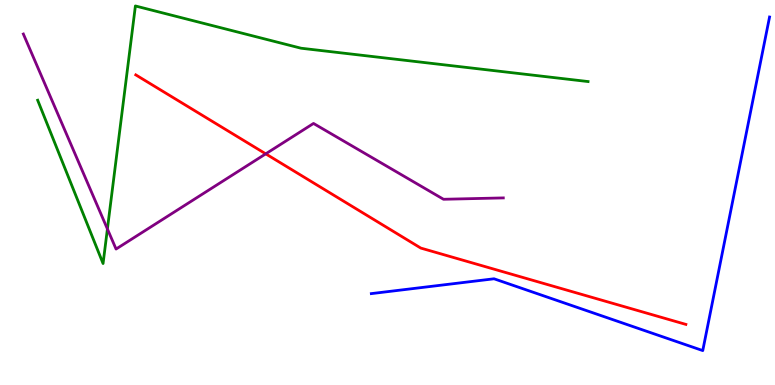[{'lines': ['blue', 'red'], 'intersections': []}, {'lines': ['green', 'red'], 'intersections': []}, {'lines': ['purple', 'red'], 'intersections': [{'x': 3.43, 'y': 6.0}]}, {'lines': ['blue', 'green'], 'intersections': []}, {'lines': ['blue', 'purple'], 'intersections': []}, {'lines': ['green', 'purple'], 'intersections': [{'x': 1.39, 'y': 4.05}]}]